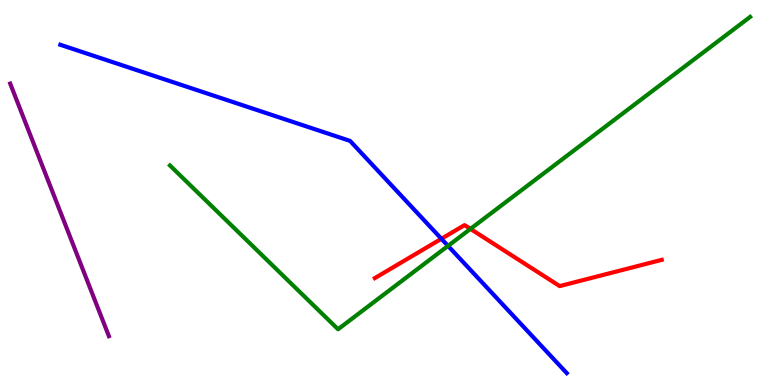[{'lines': ['blue', 'red'], 'intersections': [{'x': 5.7, 'y': 3.8}]}, {'lines': ['green', 'red'], 'intersections': [{'x': 6.07, 'y': 4.05}]}, {'lines': ['purple', 'red'], 'intersections': []}, {'lines': ['blue', 'green'], 'intersections': [{'x': 5.78, 'y': 3.61}]}, {'lines': ['blue', 'purple'], 'intersections': []}, {'lines': ['green', 'purple'], 'intersections': []}]